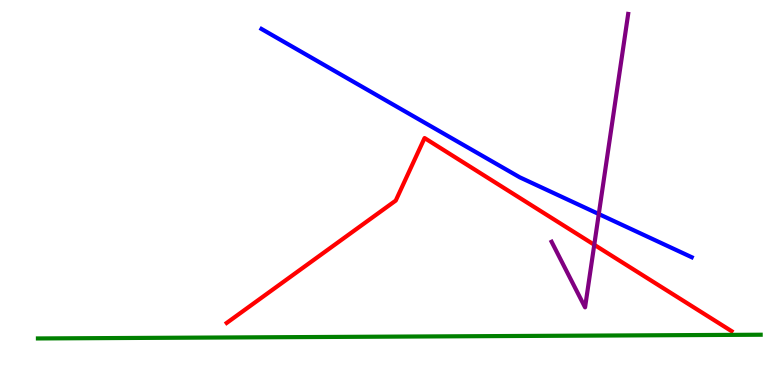[{'lines': ['blue', 'red'], 'intersections': []}, {'lines': ['green', 'red'], 'intersections': []}, {'lines': ['purple', 'red'], 'intersections': [{'x': 7.67, 'y': 3.64}]}, {'lines': ['blue', 'green'], 'intersections': []}, {'lines': ['blue', 'purple'], 'intersections': [{'x': 7.73, 'y': 4.44}]}, {'lines': ['green', 'purple'], 'intersections': []}]